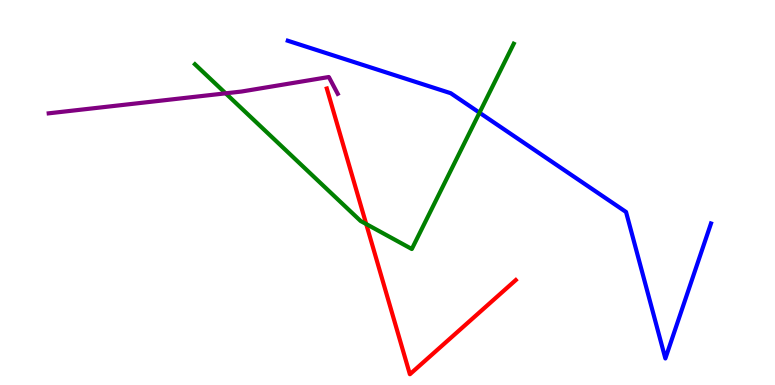[{'lines': ['blue', 'red'], 'intersections': []}, {'lines': ['green', 'red'], 'intersections': [{'x': 4.73, 'y': 4.18}]}, {'lines': ['purple', 'red'], 'intersections': []}, {'lines': ['blue', 'green'], 'intersections': [{'x': 6.19, 'y': 7.07}]}, {'lines': ['blue', 'purple'], 'intersections': []}, {'lines': ['green', 'purple'], 'intersections': [{'x': 2.91, 'y': 7.58}]}]